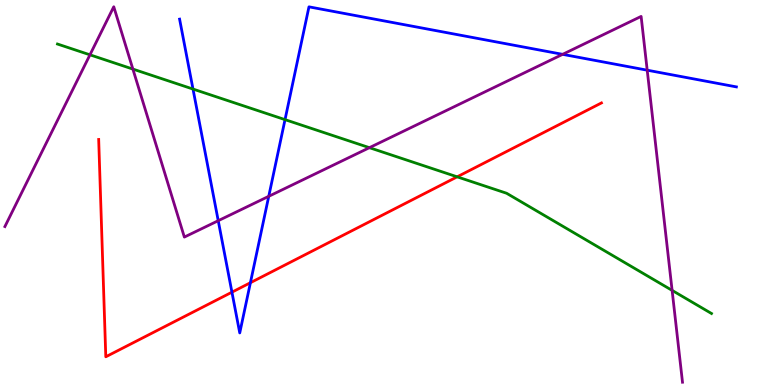[{'lines': ['blue', 'red'], 'intersections': [{'x': 2.99, 'y': 2.41}, {'x': 3.23, 'y': 2.66}]}, {'lines': ['green', 'red'], 'intersections': [{'x': 5.9, 'y': 5.41}]}, {'lines': ['purple', 'red'], 'intersections': []}, {'lines': ['blue', 'green'], 'intersections': [{'x': 2.49, 'y': 7.69}, {'x': 3.68, 'y': 6.89}]}, {'lines': ['blue', 'purple'], 'intersections': [{'x': 2.82, 'y': 4.27}, {'x': 3.47, 'y': 4.9}, {'x': 7.26, 'y': 8.59}, {'x': 8.35, 'y': 8.18}]}, {'lines': ['green', 'purple'], 'intersections': [{'x': 1.16, 'y': 8.58}, {'x': 1.71, 'y': 8.21}, {'x': 4.77, 'y': 6.16}, {'x': 8.67, 'y': 2.46}]}]